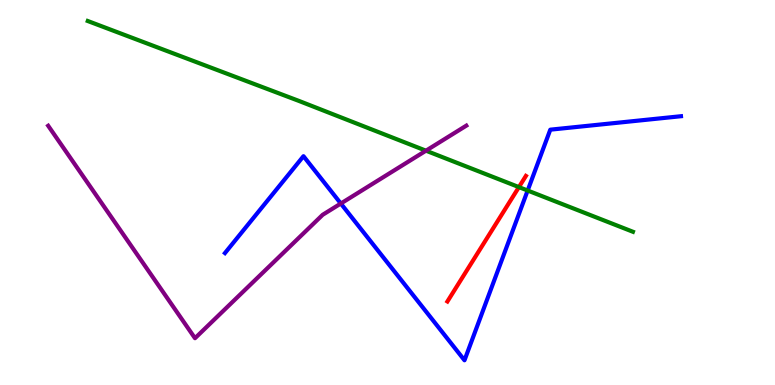[{'lines': ['blue', 'red'], 'intersections': []}, {'lines': ['green', 'red'], 'intersections': [{'x': 6.7, 'y': 5.14}]}, {'lines': ['purple', 'red'], 'intersections': []}, {'lines': ['blue', 'green'], 'intersections': [{'x': 6.81, 'y': 5.05}]}, {'lines': ['blue', 'purple'], 'intersections': [{'x': 4.4, 'y': 4.71}]}, {'lines': ['green', 'purple'], 'intersections': [{'x': 5.5, 'y': 6.09}]}]